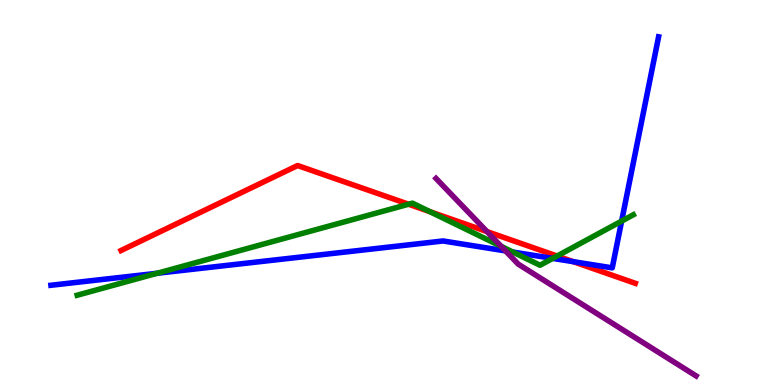[{'lines': ['blue', 'red'], 'intersections': [{'x': 7.4, 'y': 3.2}]}, {'lines': ['green', 'red'], 'intersections': [{'x': 5.27, 'y': 4.7}, {'x': 5.55, 'y': 4.5}, {'x': 7.19, 'y': 3.35}]}, {'lines': ['purple', 'red'], 'intersections': [{'x': 6.28, 'y': 3.98}]}, {'lines': ['blue', 'green'], 'intersections': [{'x': 2.03, 'y': 2.9}, {'x': 6.62, 'y': 3.45}, {'x': 7.13, 'y': 3.29}, {'x': 8.02, 'y': 4.26}]}, {'lines': ['blue', 'purple'], 'intersections': [{'x': 6.52, 'y': 3.48}]}, {'lines': ['green', 'purple'], 'intersections': [{'x': 6.47, 'y': 3.6}]}]